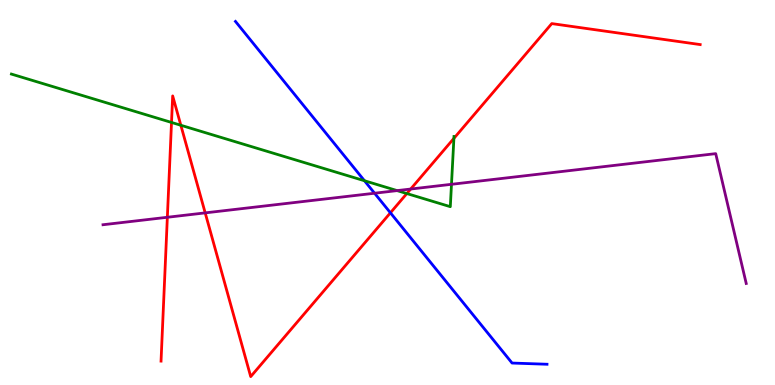[{'lines': ['blue', 'red'], 'intersections': [{'x': 5.04, 'y': 4.47}]}, {'lines': ['green', 'red'], 'intersections': [{'x': 2.21, 'y': 6.82}, {'x': 2.33, 'y': 6.75}, {'x': 5.25, 'y': 4.97}, {'x': 5.86, 'y': 6.41}]}, {'lines': ['purple', 'red'], 'intersections': [{'x': 2.16, 'y': 4.36}, {'x': 2.65, 'y': 4.47}, {'x': 5.3, 'y': 5.09}]}, {'lines': ['blue', 'green'], 'intersections': [{'x': 4.7, 'y': 5.31}]}, {'lines': ['blue', 'purple'], 'intersections': [{'x': 4.83, 'y': 4.98}]}, {'lines': ['green', 'purple'], 'intersections': [{'x': 5.12, 'y': 5.05}, {'x': 5.83, 'y': 5.21}]}]